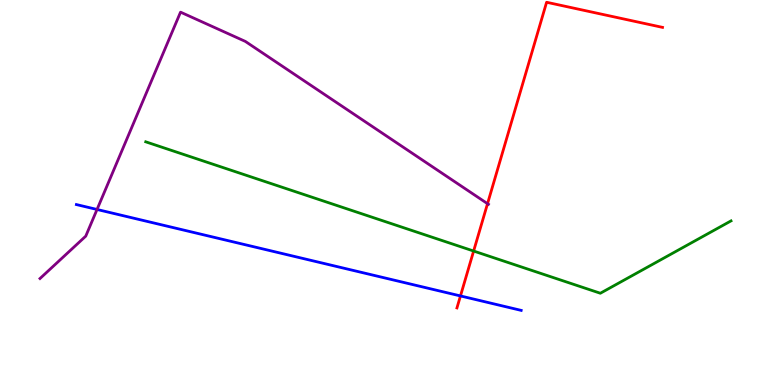[{'lines': ['blue', 'red'], 'intersections': [{'x': 5.94, 'y': 2.31}]}, {'lines': ['green', 'red'], 'intersections': [{'x': 6.11, 'y': 3.48}]}, {'lines': ['purple', 'red'], 'intersections': [{'x': 6.29, 'y': 4.71}]}, {'lines': ['blue', 'green'], 'intersections': []}, {'lines': ['blue', 'purple'], 'intersections': [{'x': 1.25, 'y': 4.56}]}, {'lines': ['green', 'purple'], 'intersections': []}]